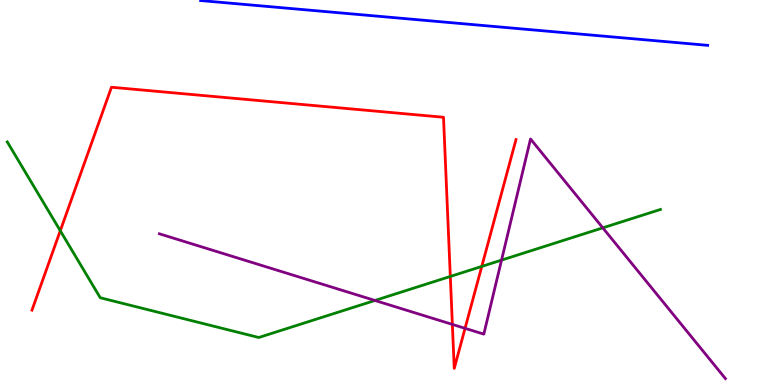[{'lines': ['blue', 'red'], 'intersections': []}, {'lines': ['green', 'red'], 'intersections': [{'x': 0.778, 'y': 4.01}, {'x': 5.81, 'y': 2.82}, {'x': 6.22, 'y': 3.08}]}, {'lines': ['purple', 'red'], 'intersections': [{'x': 5.84, 'y': 1.57}, {'x': 6.0, 'y': 1.47}]}, {'lines': ['blue', 'green'], 'intersections': []}, {'lines': ['blue', 'purple'], 'intersections': []}, {'lines': ['green', 'purple'], 'intersections': [{'x': 4.84, 'y': 2.2}, {'x': 6.47, 'y': 3.24}, {'x': 7.78, 'y': 4.08}]}]